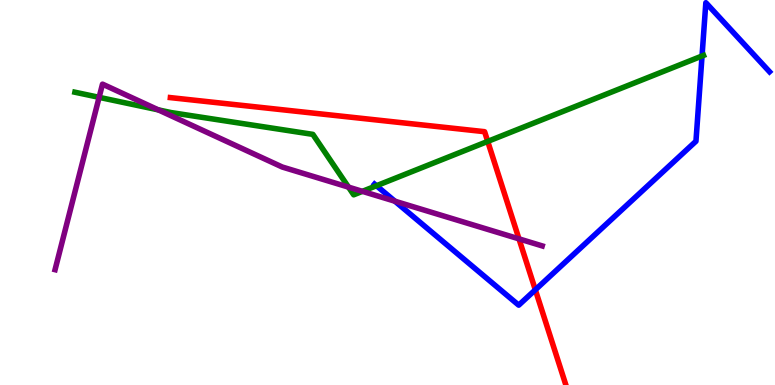[{'lines': ['blue', 'red'], 'intersections': [{'x': 6.91, 'y': 2.47}]}, {'lines': ['green', 'red'], 'intersections': [{'x': 6.29, 'y': 6.33}]}, {'lines': ['purple', 'red'], 'intersections': [{'x': 6.7, 'y': 3.8}]}, {'lines': ['blue', 'green'], 'intersections': [{'x': 4.86, 'y': 5.18}, {'x': 9.06, 'y': 8.55}]}, {'lines': ['blue', 'purple'], 'intersections': [{'x': 5.1, 'y': 4.77}]}, {'lines': ['green', 'purple'], 'intersections': [{'x': 1.28, 'y': 7.47}, {'x': 2.04, 'y': 7.15}, {'x': 4.5, 'y': 5.14}, {'x': 4.68, 'y': 5.03}]}]